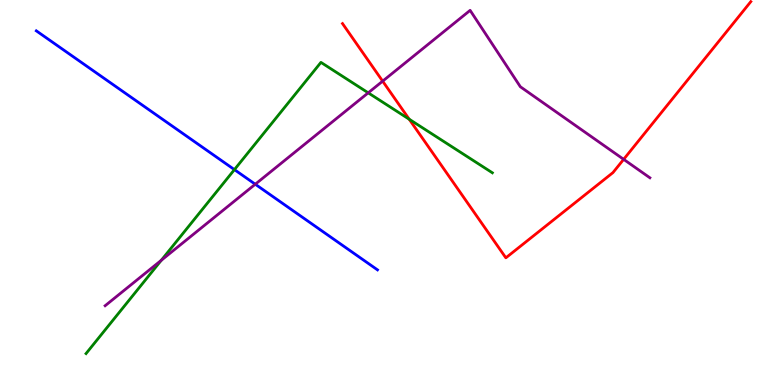[{'lines': ['blue', 'red'], 'intersections': []}, {'lines': ['green', 'red'], 'intersections': [{'x': 5.28, 'y': 6.9}]}, {'lines': ['purple', 'red'], 'intersections': [{'x': 4.94, 'y': 7.89}, {'x': 8.05, 'y': 5.86}]}, {'lines': ['blue', 'green'], 'intersections': [{'x': 3.02, 'y': 5.59}]}, {'lines': ['blue', 'purple'], 'intersections': [{'x': 3.29, 'y': 5.21}]}, {'lines': ['green', 'purple'], 'intersections': [{'x': 2.08, 'y': 3.24}, {'x': 4.75, 'y': 7.59}]}]